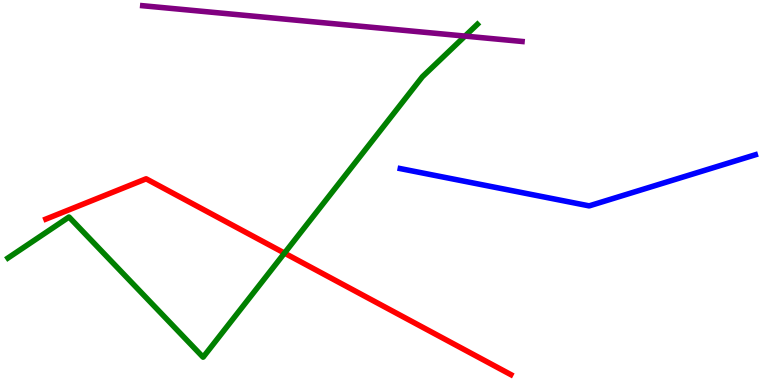[{'lines': ['blue', 'red'], 'intersections': []}, {'lines': ['green', 'red'], 'intersections': [{'x': 3.67, 'y': 3.43}]}, {'lines': ['purple', 'red'], 'intersections': []}, {'lines': ['blue', 'green'], 'intersections': []}, {'lines': ['blue', 'purple'], 'intersections': []}, {'lines': ['green', 'purple'], 'intersections': [{'x': 6.0, 'y': 9.06}]}]